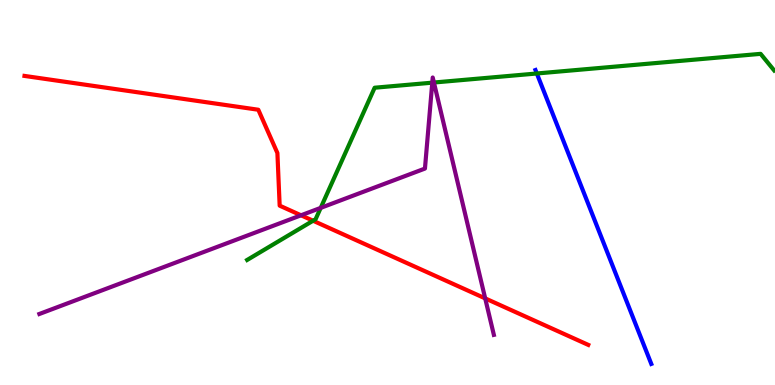[{'lines': ['blue', 'red'], 'intersections': []}, {'lines': ['green', 'red'], 'intersections': [{'x': 4.04, 'y': 4.27}]}, {'lines': ['purple', 'red'], 'intersections': [{'x': 3.88, 'y': 4.41}, {'x': 6.26, 'y': 2.25}]}, {'lines': ['blue', 'green'], 'intersections': [{'x': 6.93, 'y': 8.09}]}, {'lines': ['blue', 'purple'], 'intersections': []}, {'lines': ['green', 'purple'], 'intersections': [{'x': 4.14, 'y': 4.6}, {'x': 5.58, 'y': 7.85}, {'x': 5.6, 'y': 7.86}]}]